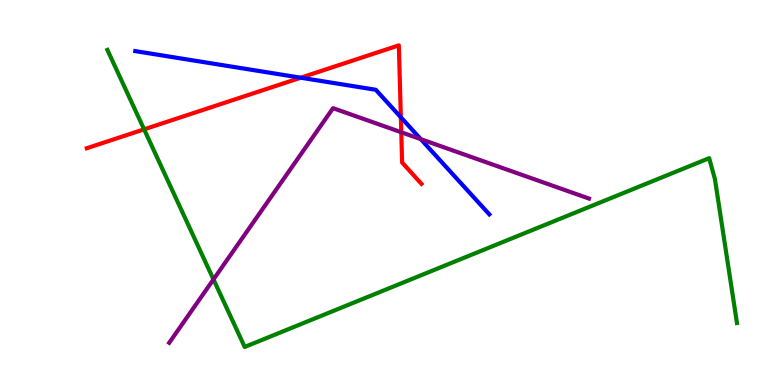[{'lines': ['blue', 'red'], 'intersections': [{'x': 3.88, 'y': 7.98}, {'x': 5.17, 'y': 6.95}]}, {'lines': ['green', 'red'], 'intersections': [{'x': 1.86, 'y': 6.64}]}, {'lines': ['purple', 'red'], 'intersections': [{'x': 5.18, 'y': 6.56}]}, {'lines': ['blue', 'green'], 'intersections': []}, {'lines': ['blue', 'purple'], 'intersections': [{'x': 5.43, 'y': 6.39}]}, {'lines': ['green', 'purple'], 'intersections': [{'x': 2.75, 'y': 2.74}]}]